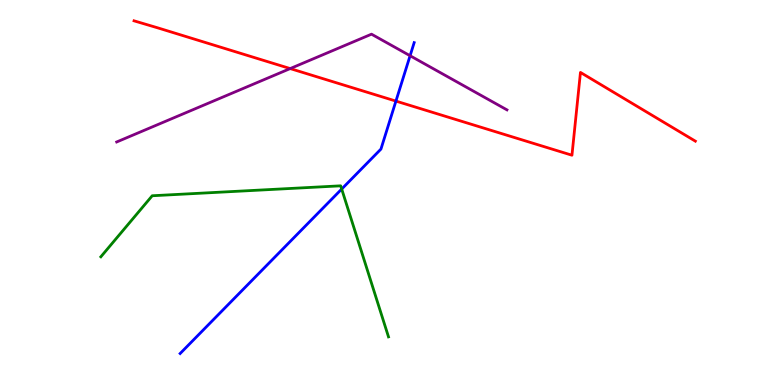[{'lines': ['blue', 'red'], 'intersections': [{'x': 5.11, 'y': 7.37}]}, {'lines': ['green', 'red'], 'intersections': []}, {'lines': ['purple', 'red'], 'intersections': [{'x': 3.74, 'y': 8.22}]}, {'lines': ['blue', 'green'], 'intersections': [{'x': 4.41, 'y': 5.09}]}, {'lines': ['blue', 'purple'], 'intersections': [{'x': 5.29, 'y': 8.55}]}, {'lines': ['green', 'purple'], 'intersections': []}]